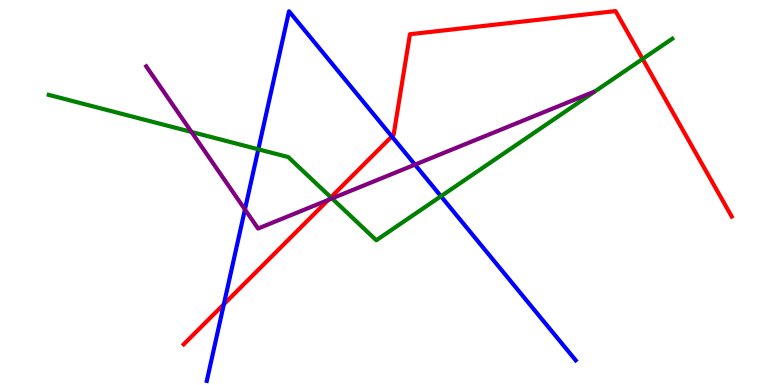[{'lines': ['blue', 'red'], 'intersections': [{'x': 2.89, 'y': 2.1}, {'x': 5.06, 'y': 6.46}]}, {'lines': ['green', 'red'], 'intersections': [{'x': 4.27, 'y': 4.87}, {'x': 8.29, 'y': 8.47}]}, {'lines': ['purple', 'red'], 'intersections': [{'x': 4.24, 'y': 4.81}]}, {'lines': ['blue', 'green'], 'intersections': [{'x': 3.33, 'y': 6.12}, {'x': 5.69, 'y': 4.9}]}, {'lines': ['blue', 'purple'], 'intersections': [{'x': 3.16, 'y': 4.56}, {'x': 5.35, 'y': 5.72}]}, {'lines': ['green', 'purple'], 'intersections': [{'x': 2.47, 'y': 6.57}, {'x': 4.28, 'y': 4.85}]}]